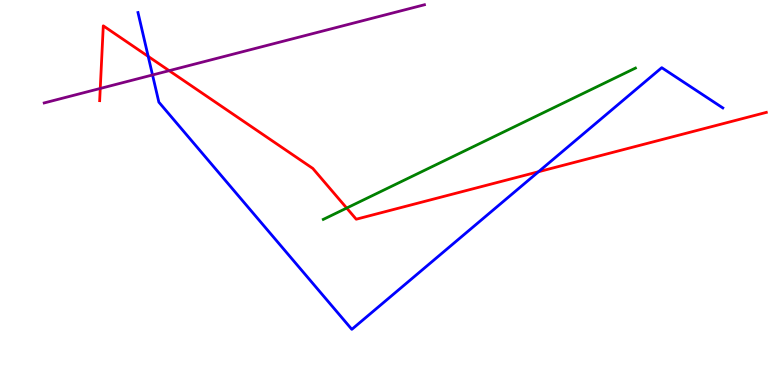[{'lines': ['blue', 'red'], 'intersections': [{'x': 1.91, 'y': 8.53}, {'x': 6.95, 'y': 5.54}]}, {'lines': ['green', 'red'], 'intersections': [{'x': 4.47, 'y': 4.6}]}, {'lines': ['purple', 'red'], 'intersections': [{'x': 1.29, 'y': 7.7}, {'x': 2.18, 'y': 8.16}]}, {'lines': ['blue', 'green'], 'intersections': []}, {'lines': ['blue', 'purple'], 'intersections': [{'x': 1.97, 'y': 8.05}]}, {'lines': ['green', 'purple'], 'intersections': []}]